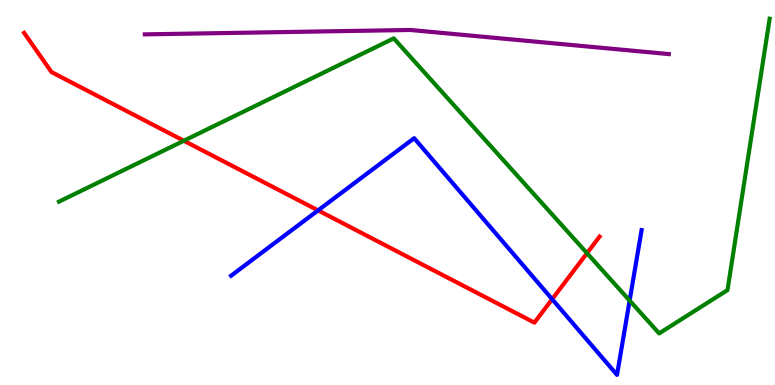[{'lines': ['blue', 'red'], 'intersections': [{'x': 4.1, 'y': 4.54}, {'x': 7.12, 'y': 2.23}]}, {'lines': ['green', 'red'], 'intersections': [{'x': 2.37, 'y': 6.34}, {'x': 7.57, 'y': 3.42}]}, {'lines': ['purple', 'red'], 'intersections': []}, {'lines': ['blue', 'green'], 'intersections': [{'x': 8.12, 'y': 2.19}]}, {'lines': ['blue', 'purple'], 'intersections': []}, {'lines': ['green', 'purple'], 'intersections': []}]